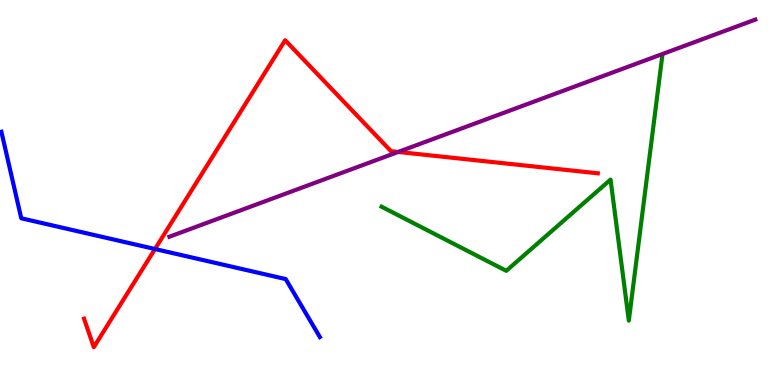[{'lines': ['blue', 'red'], 'intersections': [{'x': 2.0, 'y': 3.53}]}, {'lines': ['green', 'red'], 'intersections': []}, {'lines': ['purple', 'red'], 'intersections': [{'x': 5.14, 'y': 6.05}]}, {'lines': ['blue', 'green'], 'intersections': []}, {'lines': ['blue', 'purple'], 'intersections': []}, {'lines': ['green', 'purple'], 'intersections': []}]